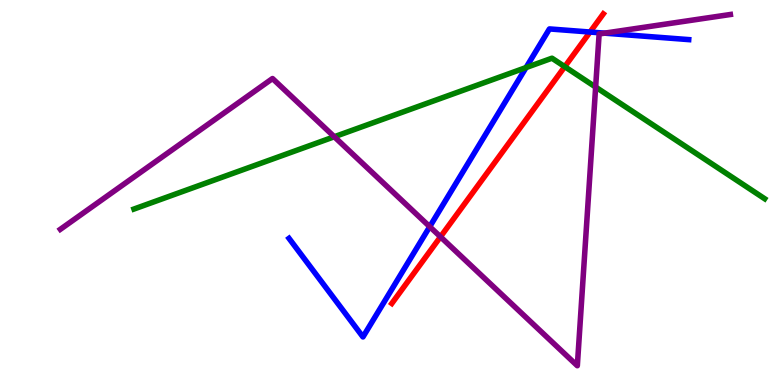[{'lines': ['blue', 'red'], 'intersections': [{'x': 7.61, 'y': 9.17}]}, {'lines': ['green', 'red'], 'intersections': [{'x': 7.29, 'y': 8.27}]}, {'lines': ['purple', 'red'], 'intersections': [{'x': 5.68, 'y': 3.85}]}, {'lines': ['blue', 'green'], 'intersections': [{'x': 6.79, 'y': 8.25}]}, {'lines': ['blue', 'purple'], 'intersections': [{'x': 5.54, 'y': 4.11}, {'x': 7.8, 'y': 9.14}]}, {'lines': ['green', 'purple'], 'intersections': [{'x': 4.31, 'y': 6.45}, {'x': 7.69, 'y': 7.74}]}]